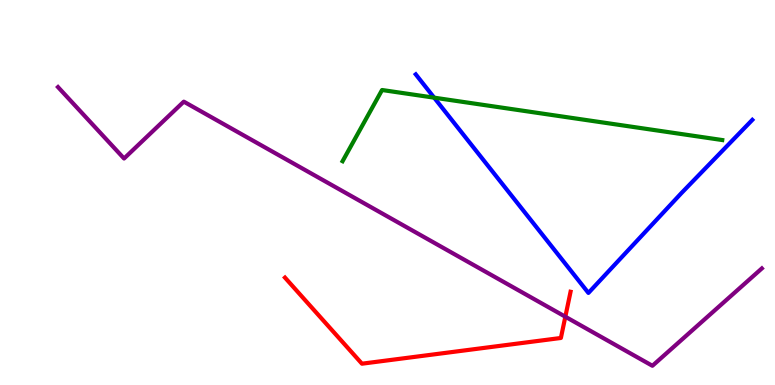[{'lines': ['blue', 'red'], 'intersections': []}, {'lines': ['green', 'red'], 'intersections': []}, {'lines': ['purple', 'red'], 'intersections': [{'x': 7.29, 'y': 1.77}]}, {'lines': ['blue', 'green'], 'intersections': [{'x': 5.6, 'y': 7.46}]}, {'lines': ['blue', 'purple'], 'intersections': []}, {'lines': ['green', 'purple'], 'intersections': []}]